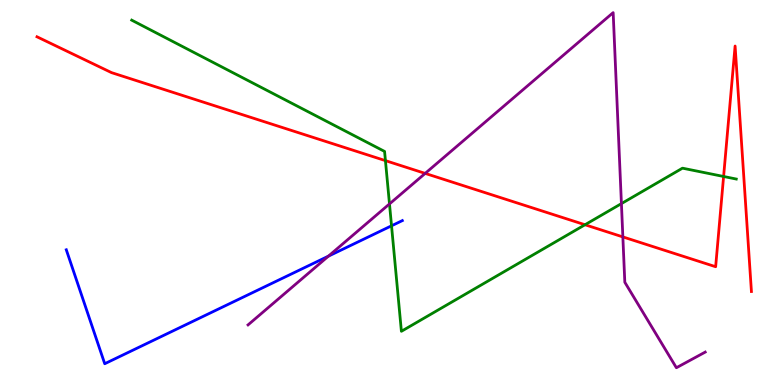[{'lines': ['blue', 'red'], 'intersections': []}, {'lines': ['green', 'red'], 'intersections': [{'x': 4.97, 'y': 5.83}, {'x': 7.55, 'y': 4.16}, {'x': 9.34, 'y': 5.42}]}, {'lines': ['purple', 'red'], 'intersections': [{'x': 5.49, 'y': 5.5}, {'x': 8.04, 'y': 3.85}]}, {'lines': ['blue', 'green'], 'intersections': [{'x': 5.05, 'y': 4.14}]}, {'lines': ['blue', 'purple'], 'intersections': [{'x': 4.24, 'y': 3.35}]}, {'lines': ['green', 'purple'], 'intersections': [{'x': 5.03, 'y': 4.7}, {'x': 8.02, 'y': 4.71}]}]